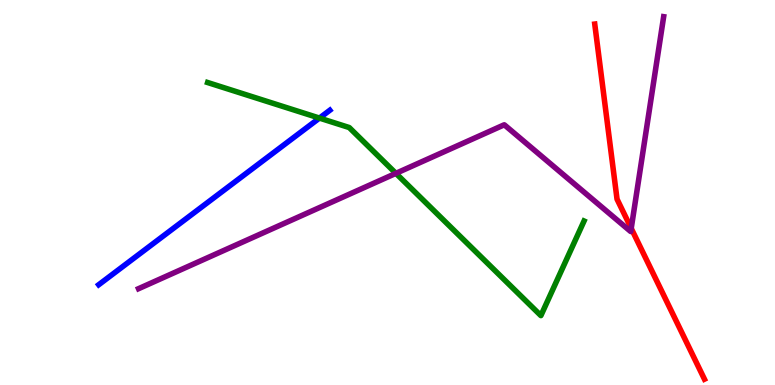[{'lines': ['blue', 'red'], 'intersections': []}, {'lines': ['green', 'red'], 'intersections': []}, {'lines': ['purple', 'red'], 'intersections': [{'x': 8.14, 'y': 4.07}]}, {'lines': ['blue', 'green'], 'intersections': [{'x': 4.12, 'y': 6.93}]}, {'lines': ['blue', 'purple'], 'intersections': []}, {'lines': ['green', 'purple'], 'intersections': [{'x': 5.11, 'y': 5.5}]}]